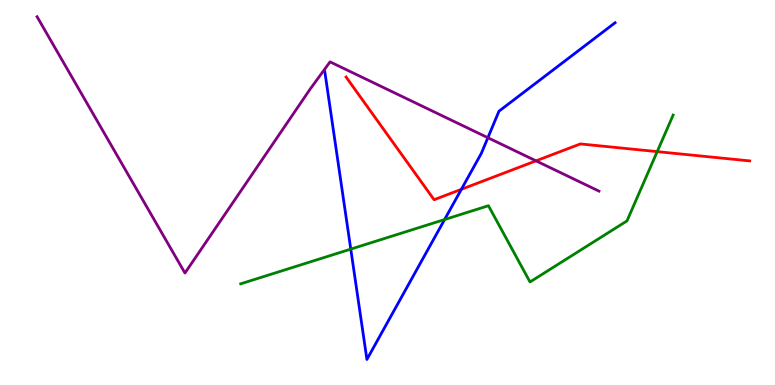[{'lines': ['blue', 'red'], 'intersections': [{'x': 5.95, 'y': 5.08}]}, {'lines': ['green', 'red'], 'intersections': [{'x': 8.48, 'y': 6.06}]}, {'lines': ['purple', 'red'], 'intersections': [{'x': 6.92, 'y': 5.82}]}, {'lines': ['blue', 'green'], 'intersections': [{'x': 4.53, 'y': 3.53}, {'x': 5.74, 'y': 4.3}]}, {'lines': ['blue', 'purple'], 'intersections': [{'x': 6.3, 'y': 6.42}]}, {'lines': ['green', 'purple'], 'intersections': []}]